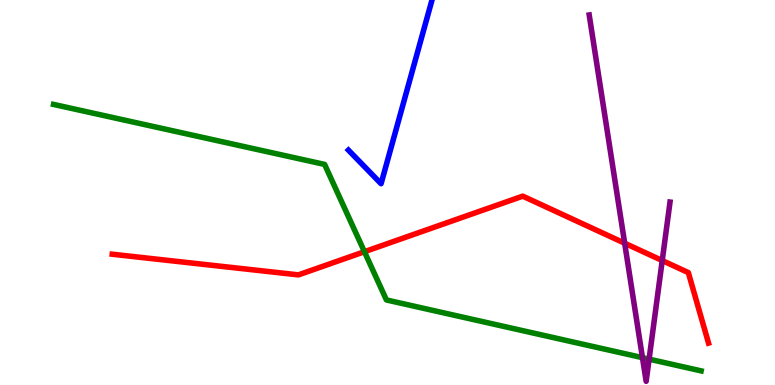[{'lines': ['blue', 'red'], 'intersections': []}, {'lines': ['green', 'red'], 'intersections': [{'x': 4.7, 'y': 3.46}]}, {'lines': ['purple', 'red'], 'intersections': [{'x': 8.06, 'y': 3.68}, {'x': 8.54, 'y': 3.23}]}, {'lines': ['blue', 'green'], 'intersections': []}, {'lines': ['blue', 'purple'], 'intersections': []}, {'lines': ['green', 'purple'], 'intersections': [{'x': 8.29, 'y': 0.71}, {'x': 8.38, 'y': 0.671}]}]